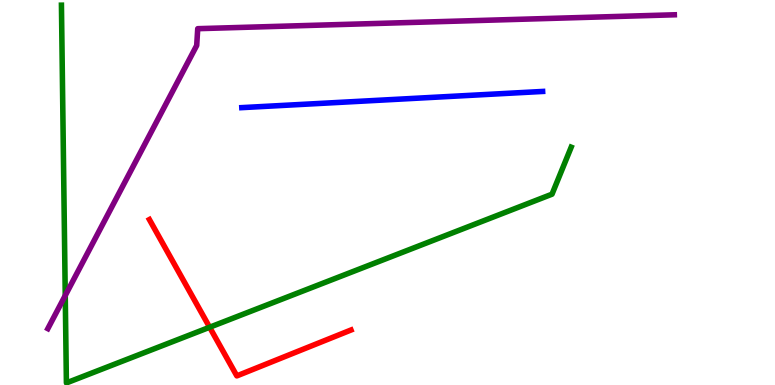[{'lines': ['blue', 'red'], 'intersections': []}, {'lines': ['green', 'red'], 'intersections': [{'x': 2.7, 'y': 1.5}]}, {'lines': ['purple', 'red'], 'intersections': []}, {'lines': ['blue', 'green'], 'intersections': []}, {'lines': ['blue', 'purple'], 'intersections': []}, {'lines': ['green', 'purple'], 'intersections': [{'x': 0.842, 'y': 2.32}]}]